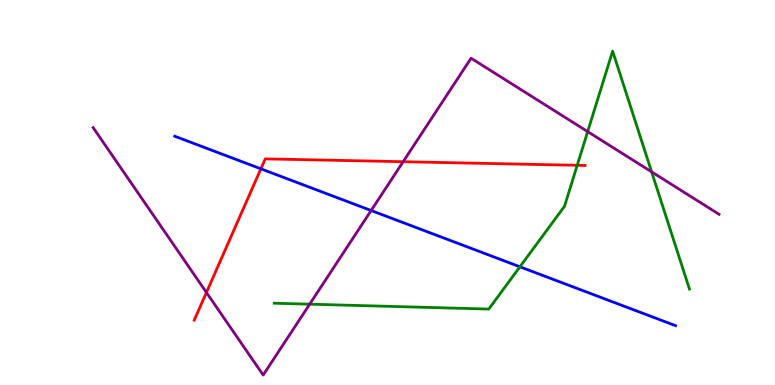[{'lines': ['blue', 'red'], 'intersections': [{'x': 3.37, 'y': 5.62}]}, {'lines': ['green', 'red'], 'intersections': [{'x': 7.45, 'y': 5.71}]}, {'lines': ['purple', 'red'], 'intersections': [{'x': 2.66, 'y': 2.4}, {'x': 5.2, 'y': 5.8}]}, {'lines': ['blue', 'green'], 'intersections': [{'x': 6.71, 'y': 3.07}]}, {'lines': ['blue', 'purple'], 'intersections': [{'x': 4.79, 'y': 4.53}]}, {'lines': ['green', 'purple'], 'intersections': [{'x': 4.0, 'y': 2.1}, {'x': 7.58, 'y': 6.58}, {'x': 8.41, 'y': 5.54}]}]